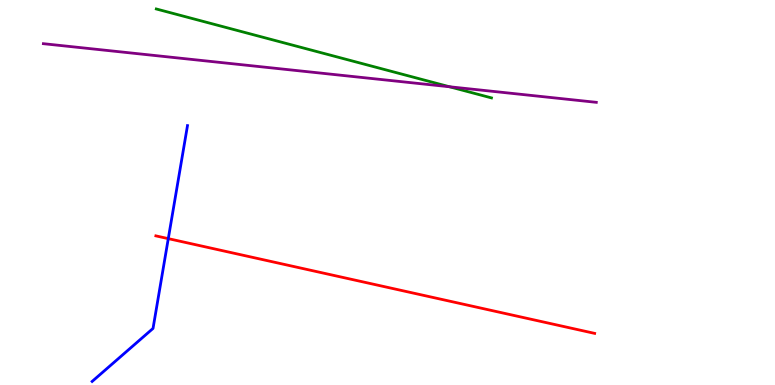[{'lines': ['blue', 'red'], 'intersections': [{'x': 2.17, 'y': 3.8}]}, {'lines': ['green', 'red'], 'intersections': []}, {'lines': ['purple', 'red'], 'intersections': []}, {'lines': ['blue', 'green'], 'intersections': []}, {'lines': ['blue', 'purple'], 'intersections': []}, {'lines': ['green', 'purple'], 'intersections': [{'x': 5.8, 'y': 7.75}]}]